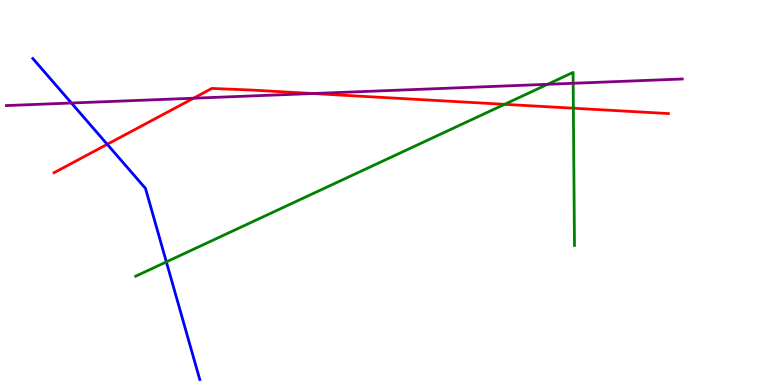[{'lines': ['blue', 'red'], 'intersections': [{'x': 1.38, 'y': 6.25}]}, {'lines': ['green', 'red'], 'intersections': [{'x': 6.51, 'y': 7.29}, {'x': 7.4, 'y': 7.19}]}, {'lines': ['purple', 'red'], 'intersections': [{'x': 2.5, 'y': 7.45}, {'x': 4.04, 'y': 7.57}]}, {'lines': ['blue', 'green'], 'intersections': [{'x': 2.15, 'y': 3.2}]}, {'lines': ['blue', 'purple'], 'intersections': [{'x': 0.922, 'y': 7.32}]}, {'lines': ['green', 'purple'], 'intersections': [{'x': 7.07, 'y': 7.81}, {'x': 7.4, 'y': 7.84}]}]